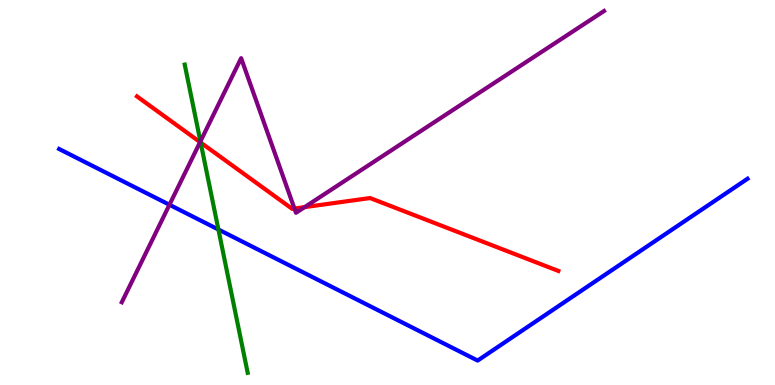[{'lines': ['blue', 'red'], 'intersections': []}, {'lines': ['green', 'red'], 'intersections': [{'x': 2.59, 'y': 6.3}]}, {'lines': ['purple', 'red'], 'intersections': [{'x': 2.58, 'y': 6.31}, {'x': 3.8, 'y': 4.58}, {'x': 3.93, 'y': 4.62}]}, {'lines': ['blue', 'green'], 'intersections': [{'x': 2.82, 'y': 4.04}]}, {'lines': ['blue', 'purple'], 'intersections': [{'x': 2.19, 'y': 4.68}]}, {'lines': ['green', 'purple'], 'intersections': [{'x': 2.59, 'y': 6.33}]}]